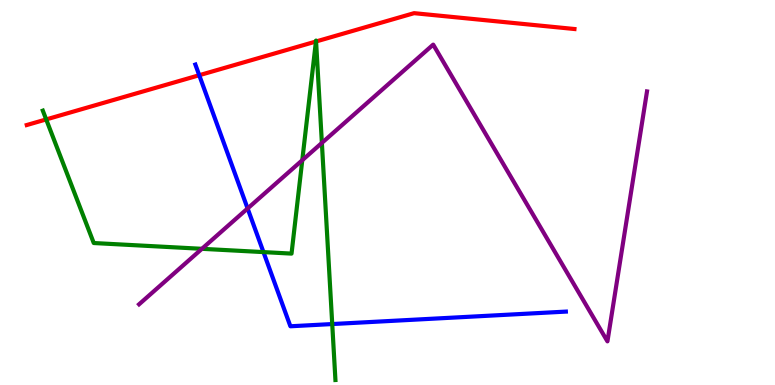[{'lines': ['blue', 'red'], 'intersections': [{'x': 2.57, 'y': 8.05}]}, {'lines': ['green', 'red'], 'intersections': [{'x': 0.596, 'y': 6.9}, {'x': 4.08, 'y': 8.92}, {'x': 4.08, 'y': 8.92}]}, {'lines': ['purple', 'red'], 'intersections': []}, {'lines': ['blue', 'green'], 'intersections': [{'x': 3.4, 'y': 3.45}, {'x': 4.29, 'y': 1.58}]}, {'lines': ['blue', 'purple'], 'intersections': [{'x': 3.2, 'y': 4.59}]}, {'lines': ['green', 'purple'], 'intersections': [{'x': 2.61, 'y': 3.54}, {'x': 3.9, 'y': 5.84}, {'x': 4.15, 'y': 6.29}]}]